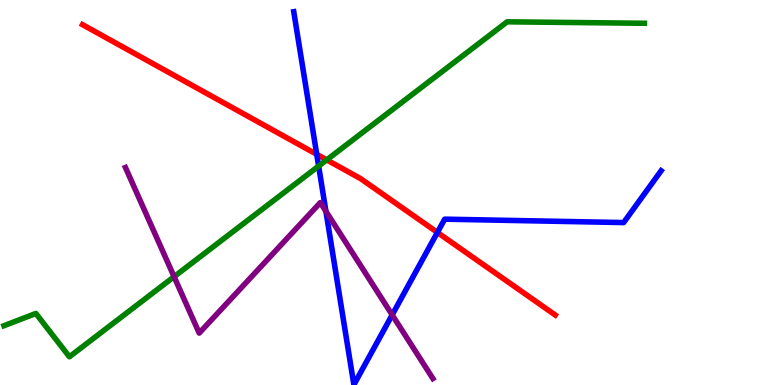[{'lines': ['blue', 'red'], 'intersections': [{'x': 4.09, 'y': 5.99}, {'x': 5.64, 'y': 3.96}]}, {'lines': ['green', 'red'], 'intersections': [{'x': 4.22, 'y': 5.85}]}, {'lines': ['purple', 'red'], 'intersections': []}, {'lines': ['blue', 'green'], 'intersections': [{'x': 4.11, 'y': 5.69}]}, {'lines': ['blue', 'purple'], 'intersections': [{'x': 4.21, 'y': 4.51}, {'x': 5.06, 'y': 1.82}]}, {'lines': ['green', 'purple'], 'intersections': [{'x': 2.25, 'y': 2.81}]}]